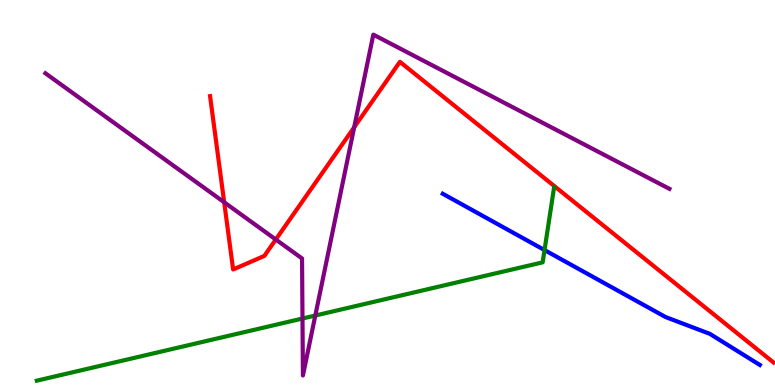[{'lines': ['blue', 'red'], 'intersections': []}, {'lines': ['green', 'red'], 'intersections': []}, {'lines': ['purple', 'red'], 'intersections': [{'x': 2.89, 'y': 4.75}, {'x': 3.56, 'y': 3.78}, {'x': 4.57, 'y': 6.69}]}, {'lines': ['blue', 'green'], 'intersections': [{'x': 7.03, 'y': 3.5}]}, {'lines': ['blue', 'purple'], 'intersections': []}, {'lines': ['green', 'purple'], 'intersections': [{'x': 3.9, 'y': 1.73}, {'x': 4.07, 'y': 1.8}]}]